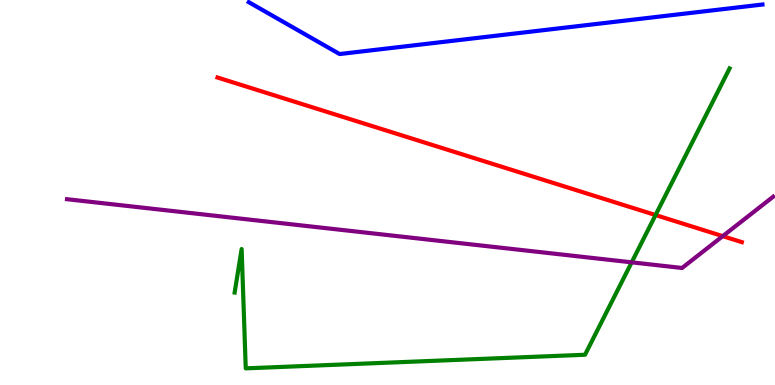[{'lines': ['blue', 'red'], 'intersections': []}, {'lines': ['green', 'red'], 'intersections': [{'x': 8.46, 'y': 4.41}]}, {'lines': ['purple', 'red'], 'intersections': [{'x': 9.33, 'y': 3.87}]}, {'lines': ['blue', 'green'], 'intersections': []}, {'lines': ['blue', 'purple'], 'intersections': []}, {'lines': ['green', 'purple'], 'intersections': [{'x': 8.15, 'y': 3.19}]}]